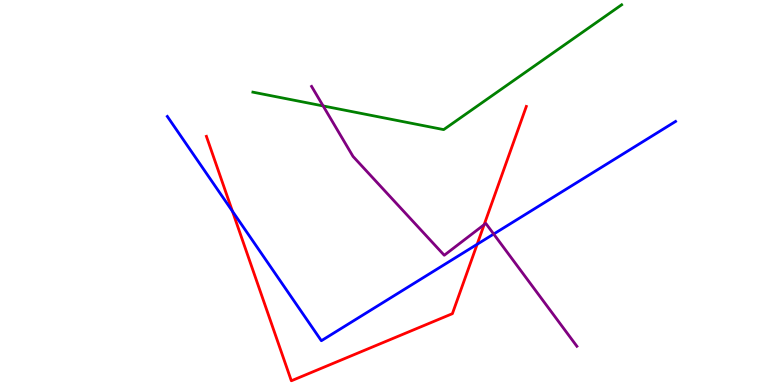[{'lines': ['blue', 'red'], 'intersections': [{'x': 3.0, 'y': 4.51}, {'x': 6.16, 'y': 3.65}]}, {'lines': ['green', 'red'], 'intersections': []}, {'lines': ['purple', 'red'], 'intersections': [{'x': 6.25, 'y': 4.16}]}, {'lines': ['blue', 'green'], 'intersections': []}, {'lines': ['blue', 'purple'], 'intersections': [{'x': 6.37, 'y': 3.92}]}, {'lines': ['green', 'purple'], 'intersections': [{'x': 4.17, 'y': 7.25}]}]